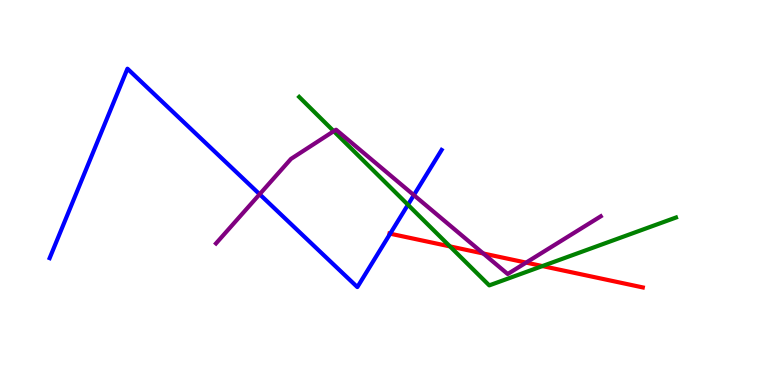[{'lines': ['blue', 'red'], 'intersections': [{'x': 5.03, 'y': 3.93}]}, {'lines': ['green', 'red'], 'intersections': [{'x': 5.81, 'y': 3.6}, {'x': 7.0, 'y': 3.09}]}, {'lines': ['purple', 'red'], 'intersections': [{'x': 6.24, 'y': 3.42}, {'x': 6.79, 'y': 3.18}]}, {'lines': ['blue', 'green'], 'intersections': [{'x': 5.26, 'y': 4.68}]}, {'lines': ['blue', 'purple'], 'intersections': [{'x': 3.35, 'y': 4.95}, {'x': 5.34, 'y': 4.93}]}, {'lines': ['green', 'purple'], 'intersections': [{'x': 4.31, 'y': 6.59}]}]